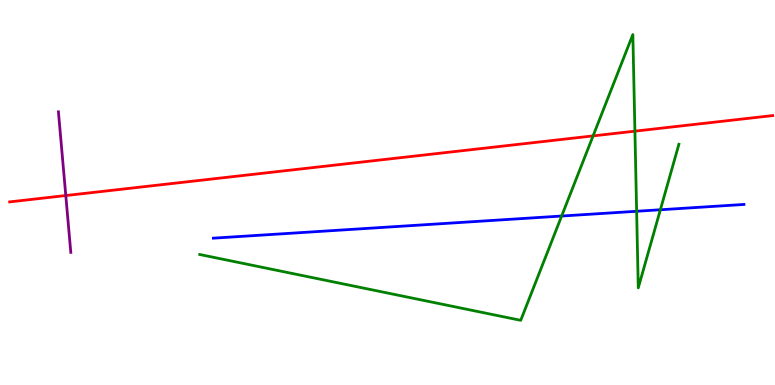[{'lines': ['blue', 'red'], 'intersections': []}, {'lines': ['green', 'red'], 'intersections': [{'x': 7.65, 'y': 6.47}, {'x': 8.19, 'y': 6.59}]}, {'lines': ['purple', 'red'], 'intersections': [{'x': 0.849, 'y': 4.92}]}, {'lines': ['blue', 'green'], 'intersections': [{'x': 7.25, 'y': 4.39}, {'x': 8.21, 'y': 4.51}, {'x': 8.52, 'y': 4.55}]}, {'lines': ['blue', 'purple'], 'intersections': []}, {'lines': ['green', 'purple'], 'intersections': []}]